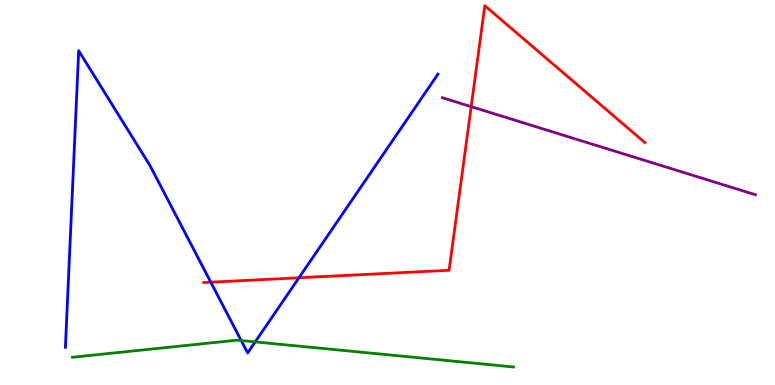[{'lines': ['blue', 'red'], 'intersections': [{'x': 2.72, 'y': 2.67}, {'x': 3.86, 'y': 2.78}]}, {'lines': ['green', 'red'], 'intersections': []}, {'lines': ['purple', 'red'], 'intersections': [{'x': 6.08, 'y': 7.23}]}, {'lines': ['blue', 'green'], 'intersections': [{'x': 3.11, 'y': 1.16}, {'x': 3.29, 'y': 1.12}]}, {'lines': ['blue', 'purple'], 'intersections': []}, {'lines': ['green', 'purple'], 'intersections': []}]